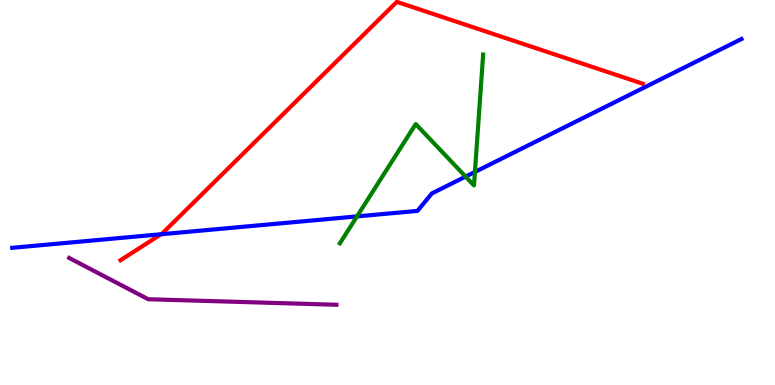[{'lines': ['blue', 'red'], 'intersections': [{'x': 2.08, 'y': 3.92}]}, {'lines': ['green', 'red'], 'intersections': []}, {'lines': ['purple', 'red'], 'intersections': []}, {'lines': ['blue', 'green'], 'intersections': [{'x': 4.61, 'y': 4.38}, {'x': 6.01, 'y': 5.41}, {'x': 6.13, 'y': 5.53}]}, {'lines': ['blue', 'purple'], 'intersections': []}, {'lines': ['green', 'purple'], 'intersections': []}]